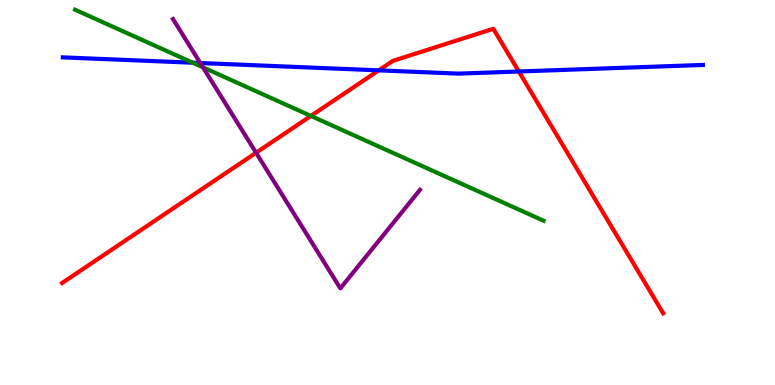[{'lines': ['blue', 'red'], 'intersections': [{'x': 4.89, 'y': 8.17}, {'x': 6.69, 'y': 8.14}]}, {'lines': ['green', 'red'], 'intersections': [{'x': 4.01, 'y': 6.99}]}, {'lines': ['purple', 'red'], 'intersections': [{'x': 3.3, 'y': 6.03}]}, {'lines': ['blue', 'green'], 'intersections': [{'x': 2.49, 'y': 8.37}]}, {'lines': ['blue', 'purple'], 'intersections': [{'x': 2.58, 'y': 8.36}]}, {'lines': ['green', 'purple'], 'intersections': [{'x': 2.62, 'y': 8.25}]}]